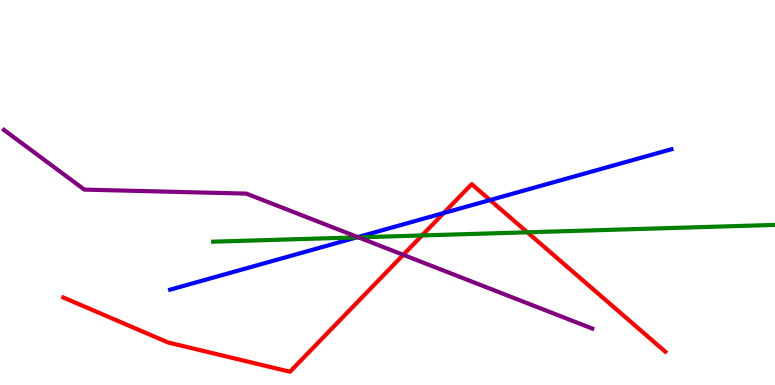[{'lines': ['blue', 'red'], 'intersections': [{'x': 5.73, 'y': 4.47}, {'x': 6.32, 'y': 4.8}]}, {'lines': ['green', 'red'], 'intersections': [{'x': 5.45, 'y': 3.88}, {'x': 6.8, 'y': 3.97}]}, {'lines': ['purple', 'red'], 'intersections': [{'x': 5.2, 'y': 3.38}]}, {'lines': ['blue', 'green'], 'intersections': [{'x': 4.6, 'y': 3.83}]}, {'lines': ['blue', 'purple'], 'intersections': [{'x': 4.62, 'y': 3.84}]}, {'lines': ['green', 'purple'], 'intersections': [{'x': 4.62, 'y': 3.84}]}]